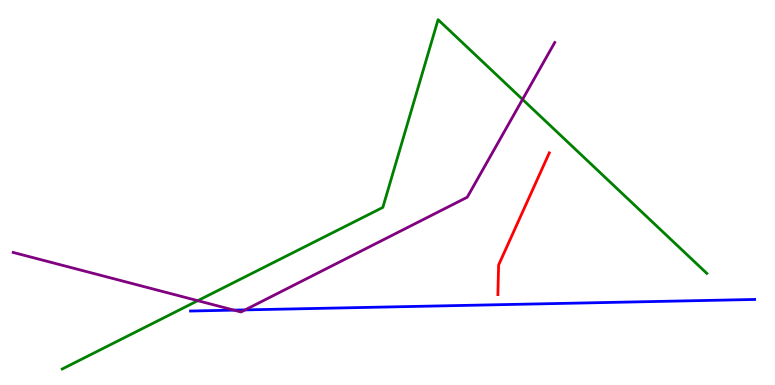[{'lines': ['blue', 'red'], 'intersections': []}, {'lines': ['green', 'red'], 'intersections': []}, {'lines': ['purple', 'red'], 'intersections': []}, {'lines': ['blue', 'green'], 'intersections': []}, {'lines': ['blue', 'purple'], 'intersections': [{'x': 3.02, 'y': 1.94}, {'x': 3.16, 'y': 1.95}]}, {'lines': ['green', 'purple'], 'intersections': [{'x': 2.55, 'y': 2.19}, {'x': 6.74, 'y': 7.42}]}]